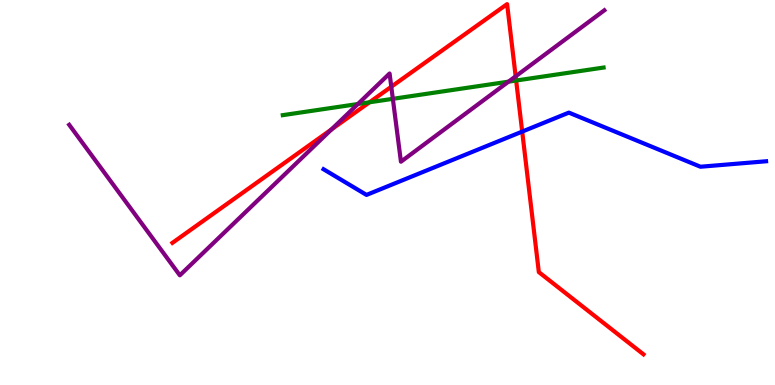[{'lines': ['blue', 'red'], 'intersections': [{'x': 6.74, 'y': 6.58}]}, {'lines': ['green', 'red'], 'intersections': [{'x': 4.77, 'y': 7.34}, {'x': 6.66, 'y': 7.91}]}, {'lines': ['purple', 'red'], 'intersections': [{'x': 4.28, 'y': 6.64}, {'x': 5.05, 'y': 7.75}, {'x': 6.65, 'y': 8.02}]}, {'lines': ['blue', 'green'], 'intersections': []}, {'lines': ['blue', 'purple'], 'intersections': []}, {'lines': ['green', 'purple'], 'intersections': [{'x': 4.62, 'y': 7.3}, {'x': 5.07, 'y': 7.43}, {'x': 6.56, 'y': 7.88}]}]